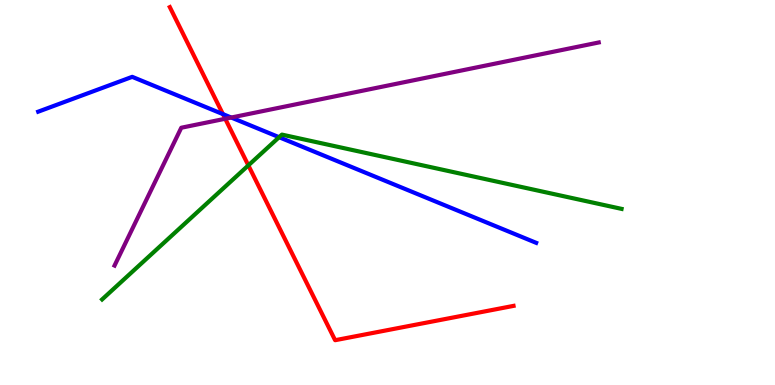[{'lines': ['blue', 'red'], 'intersections': [{'x': 2.88, 'y': 7.04}]}, {'lines': ['green', 'red'], 'intersections': [{'x': 3.2, 'y': 5.7}]}, {'lines': ['purple', 'red'], 'intersections': [{'x': 2.91, 'y': 6.92}]}, {'lines': ['blue', 'green'], 'intersections': [{'x': 3.6, 'y': 6.44}]}, {'lines': ['blue', 'purple'], 'intersections': [{'x': 2.98, 'y': 6.95}]}, {'lines': ['green', 'purple'], 'intersections': []}]